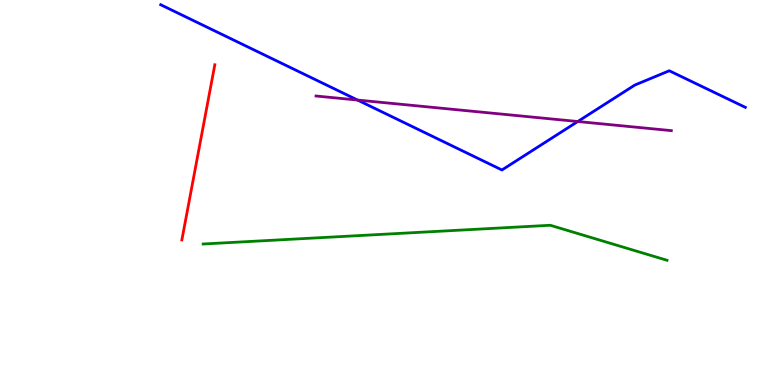[{'lines': ['blue', 'red'], 'intersections': []}, {'lines': ['green', 'red'], 'intersections': []}, {'lines': ['purple', 'red'], 'intersections': []}, {'lines': ['blue', 'green'], 'intersections': []}, {'lines': ['blue', 'purple'], 'intersections': [{'x': 4.61, 'y': 7.4}, {'x': 7.46, 'y': 6.84}]}, {'lines': ['green', 'purple'], 'intersections': []}]